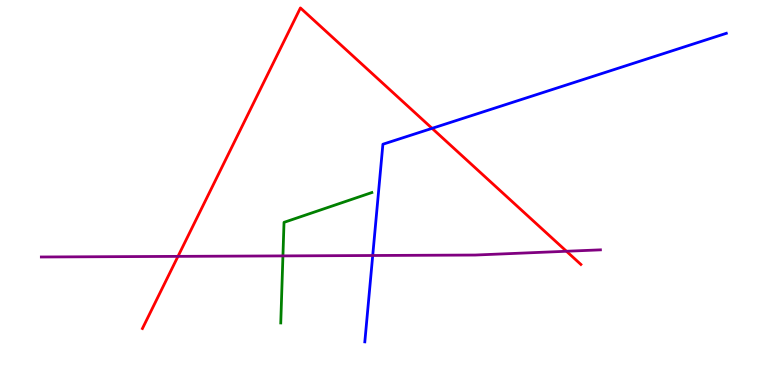[{'lines': ['blue', 'red'], 'intersections': [{'x': 5.58, 'y': 6.67}]}, {'lines': ['green', 'red'], 'intersections': []}, {'lines': ['purple', 'red'], 'intersections': [{'x': 2.3, 'y': 3.34}, {'x': 7.31, 'y': 3.47}]}, {'lines': ['blue', 'green'], 'intersections': []}, {'lines': ['blue', 'purple'], 'intersections': [{'x': 4.81, 'y': 3.36}]}, {'lines': ['green', 'purple'], 'intersections': [{'x': 3.65, 'y': 3.35}]}]